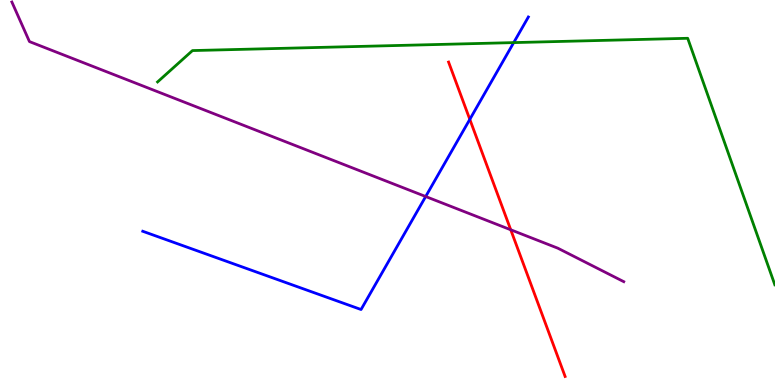[{'lines': ['blue', 'red'], 'intersections': [{'x': 6.06, 'y': 6.9}]}, {'lines': ['green', 'red'], 'intersections': []}, {'lines': ['purple', 'red'], 'intersections': [{'x': 6.59, 'y': 4.03}]}, {'lines': ['blue', 'green'], 'intersections': [{'x': 6.63, 'y': 8.89}]}, {'lines': ['blue', 'purple'], 'intersections': [{'x': 5.49, 'y': 4.9}]}, {'lines': ['green', 'purple'], 'intersections': []}]